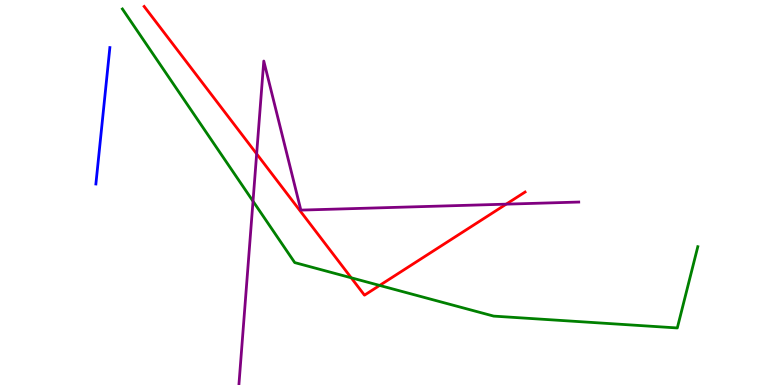[{'lines': ['blue', 'red'], 'intersections': []}, {'lines': ['green', 'red'], 'intersections': [{'x': 4.53, 'y': 2.78}, {'x': 4.9, 'y': 2.59}]}, {'lines': ['purple', 'red'], 'intersections': [{'x': 3.31, 'y': 6.0}, {'x': 6.53, 'y': 4.7}]}, {'lines': ['blue', 'green'], 'intersections': []}, {'lines': ['blue', 'purple'], 'intersections': []}, {'lines': ['green', 'purple'], 'intersections': [{'x': 3.26, 'y': 4.77}]}]